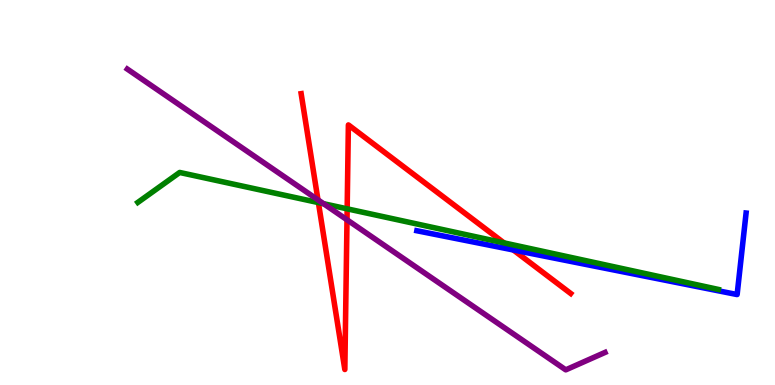[{'lines': ['blue', 'red'], 'intersections': [{'x': 6.62, 'y': 3.51}]}, {'lines': ['green', 'red'], 'intersections': [{'x': 4.11, 'y': 4.74}, {'x': 4.48, 'y': 4.58}, {'x': 6.5, 'y': 3.69}]}, {'lines': ['purple', 'red'], 'intersections': [{'x': 4.1, 'y': 4.81}, {'x': 4.48, 'y': 4.29}]}, {'lines': ['blue', 'green'], 'intersections': []}, {'lines': ['blue', 'purple'], 'intersections': []}, {'lines': ['green', 'purple'], 'intersections': [{'x': 4.18, 'y': 4.71}]}]